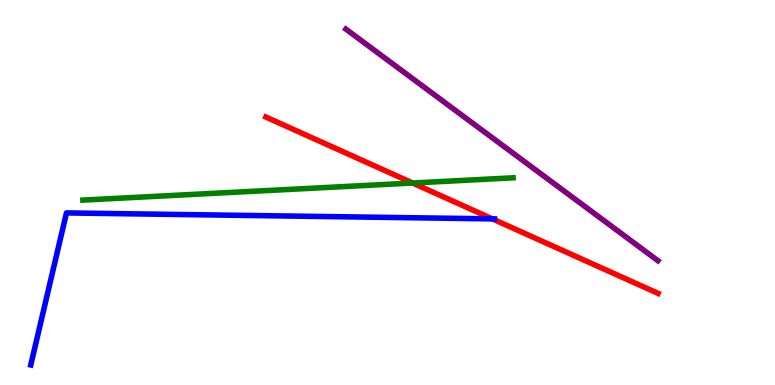[{'lines': ['blue', 'red'], 'intersections': [{'x': 6.35, 'y': 4.32}]}, {'lines': ['green', 'red'], 'intersections': [{'x': 5.32, 'y': 5.25}]}, {'lines': ['purple', 'red'], 'intersections': []}, {'lines': ['blue', 'green'], 'intersections': []}, {'lines': ['blue', 'purple'], 'intersections': []}, {'lines': ['green', 'purple'], 'intersections': []}]